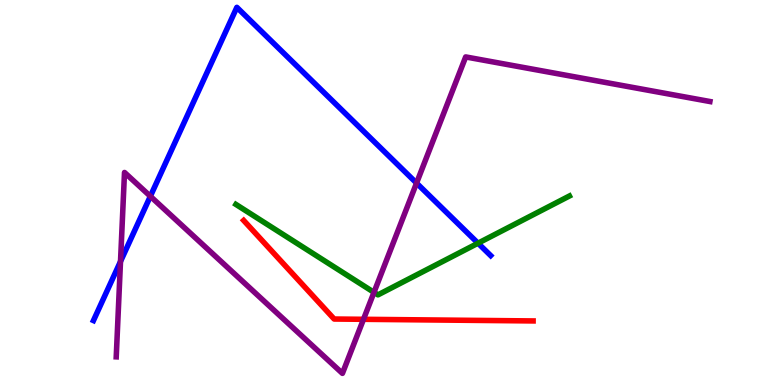[{'lines': ['blue', 'red'], 'intersections': []}, {'lines': ['green', 'red'], 'intersections': []}, {'lines': ['purple', 'red'], 'intersections': [{'x': 4.69, 'y': 1.71}]}, {'lines': ['blue', 'green'], 'intersections': [{'x': 6.17, 'y': 3.68}]}, {'lines': ['blue', 'purple'], 'intersections': [{'x': 1.55, 'y': 3.21}, {'x': 1.94, 'y': 4.9}, {'x': 5.37, 'y': 5.24}]}, {'lines': ['green', 'purple'], 'intersections': [{'x': 4.83, 'y': 2.41}]}]